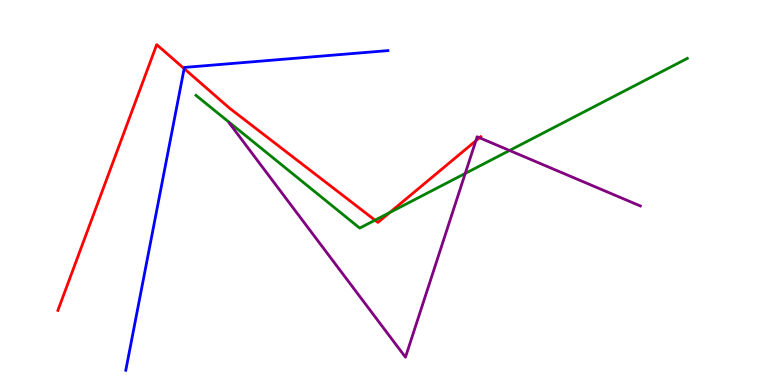[{'lines': ['blue', 'red'], 'intersections': [{'x': 2.38, 'y': 8.22}]}, {'lines': ['green', 'red'], 'intersections': [{'x': 4.84, 'y': 4.28}, {'x': 5.03, 'y': 4.48}]}, {'lines': ['purple', 'red'], 'intersections': [{'x': 6.14, 'y': 6.34}, {'x': 6.19, 'y': 6.42}]}, {'lines': ['blue', 'green'], 'intersections': []}, {'lines': ['blue', 'purple'], 'intersections': []}, {'lines': ['green', 'purple'], 'intersections': [{'x': 6.0, 'y': 5.49}, {'x': 6.57, 'y': 6.09}]}]